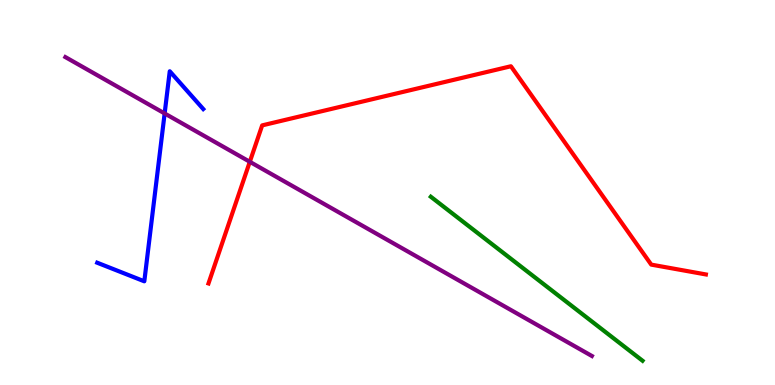[{'lines': ['blue', 'red'], 'intersections': []}, {'lines': ['green', 'red'], 'intersections': []}, {'lines': ['purple', 'red'], 'intersections': [{'x': 3.22, 'y': 5.8}]}, {'lines': ['blue', 'green'], 'intersections': []}, {'lines': ['blue', 'purple'], 'intersections': [{'x': 2.12, 'y': 7.05}]}, {'lines': ['green', 'purple'], 'intersections': []}]